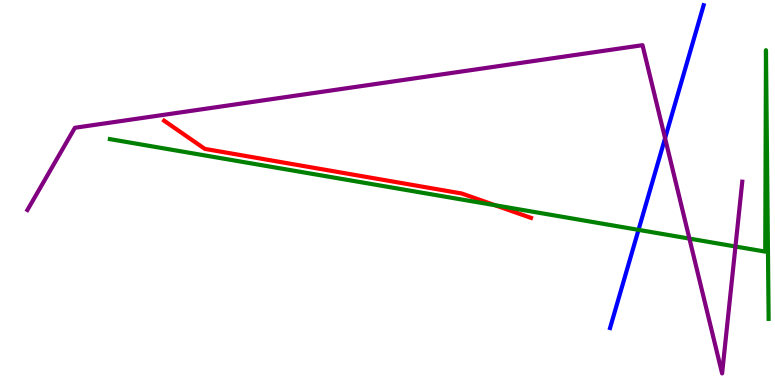[{'lines': ['blue', 'red'], 'intersections': []}, {'lines': ['green', 'red'], 'intersections': [{'x': 6.39, 'y': 4.67}]}, {'lines': ['purple', 'red'], 'intersections': []}, {'lines': ['blue', 'green'], 'intersections': [{'x': 8.24, 'y': 4.03}]}, {'lines': ['blue', 'purple'], 'intersections': [{'x': 8.58, 'y': 6.41}]}, {'lines': ['green', 'purple'], 'intersections': [{'x': 8.9, 'y': 3.8}, {'x': 9.49, 'y': 3.6}]}]